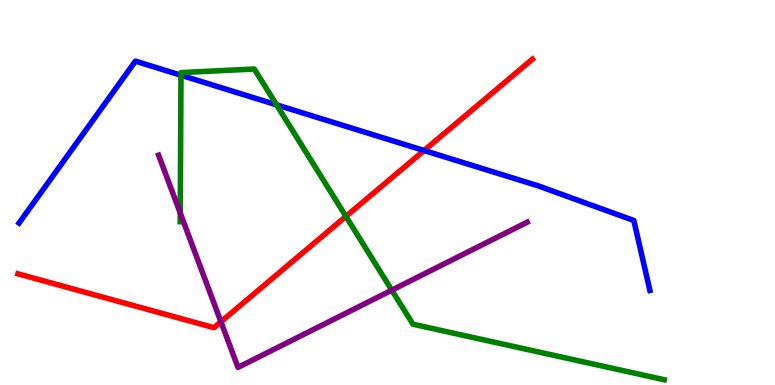[{'lines': ['blue', 'red'], 'intersections': [{'x': 5.47, 'y': 6.09}]}, {'lines': ['green', 'red'], 'intersections': [{'x': 4.46, 'y': 4.38}]}, {'lines': ['purple', 'red'], 'intersections': [{'x': 2.85, 'y': 1.64}]}, {'lines': ['blue', 'green'], 'intersections': [{'x': 2.34, 'y': 8.05}, {'x': 3.57, 'y': 7.28}]}, {'lines': ['blue', 'purple'], 'intersections': []}, {'lines': ['green', 'purple'], 'intersections': [{'x': 2.33, 'y': 4.47}, {'x': 5.06, 'y': 2.46}]}]